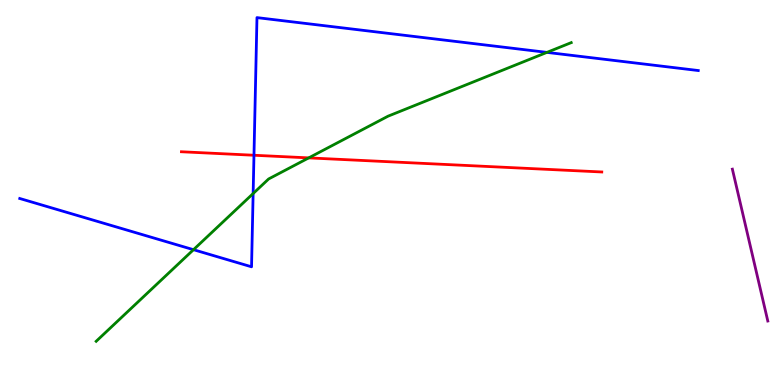[{'lines': ['blue', 'red'], 'intersections': [{'x': 3.28, 'y': 5.97}]}, {'lines': ['green', 'red'], 'intersections': [{'x': 3.98, 'y': 5.9}]}, {'lines': ['purple', 'red'], 'intersections': []}, {'lines': ['blue', 'green'], 'intersections': [{'x': 2.5, 'y': 3.51}, {'x': 3.27, 'y': 4.97}, {'x': 7.06, 'y': 8.64}]}, {'lines': ['blue', 'purple'], 'intersections': []}, {'lines': ['green', 'purple'], 'intersections': []}]